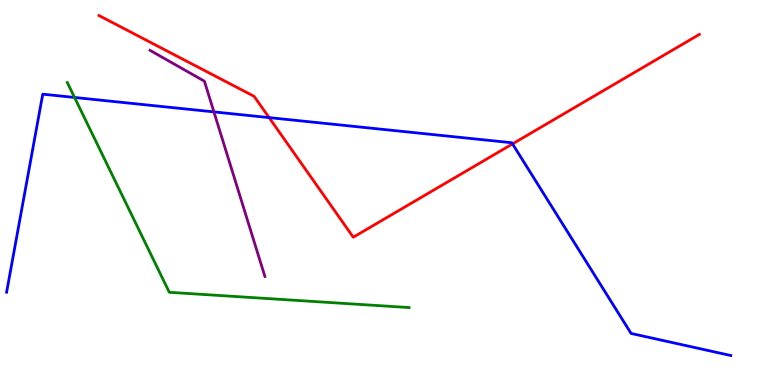[{'lines': ['blue', 'red'], 'intersections': [{'x': 3.47, 'y': 6.95}, {'x': 6.61, 'y': 6.26}]}, {'lines': ['green', 'red'], 'intersections': []}, {'lines': ['purple', 'red'], 'intersections': []}, {'lines': ['blue', 'green'], 'intersections': [{'x': 0.962, 'y': 7.47}]}, {'lines': ['blue', 'purple'], 'intersections': [{'x': 2.76, 'y': 7.09}]}, {'lines': ['green', 'purple'], 'intersections': []}]